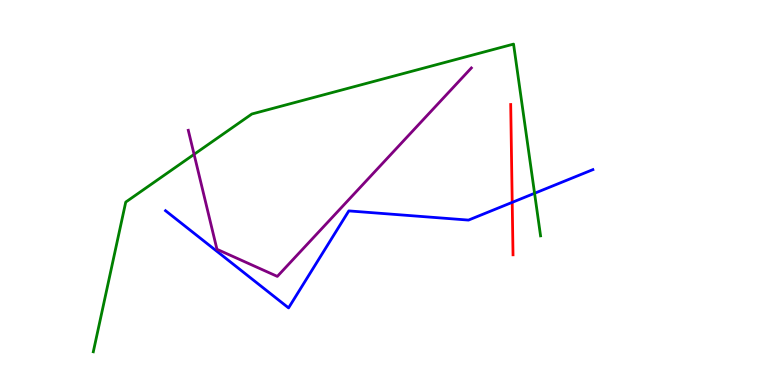[{'lines': ['blue', 'red'], 'intersections': [{'x': 6.61, 'y': 4.74}]}, {'lines': ['green', 'red'], 'intersections': []}, {'lines': ['purple', 'red'], 'intersections': []}, {'lines': ['blue', 'green'], 'intersections': [{'x': 6.9, 'y': 4.98}]}, {'lines': ['blue', 'purple'], 'intersections': []}, {'lines': ['green', 'purple'], 'intersections': [{'x': 2.5, 'y': 5.99}]}]